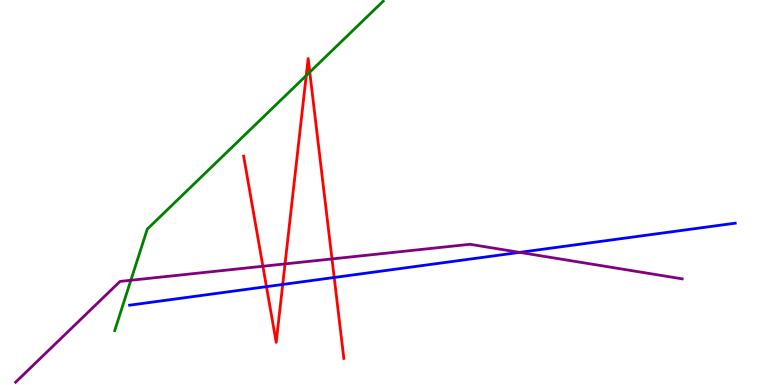[{'lines': ['blue', 'red'], 'intersections': [{'x': 3.44, 'y': 2.55}, {'x': 3.65, 'y': 2.61}, {'x': 4.31, 'y': 2.79}]}, {'lines': ['green', 'red'], 'intersections': [{'x': 3.95, 'y': 8.04}, {'x': 4.0, 'y': 8.13}]}, {'lines': ['purple', 'red'], 'intersections': [{'x': 3.39, 'y': 3.08}, {'x': 3.68, 'y': 3.15}, {'x': 4.28, 'y': 3.27}]}, {'lines': ['blue', 'green'], 'intersections': []}, {'lines': ['blue', 'purple'], 'intersections': [{'x': 6.71, 'y': 3.44}]}, {'lines': ['green', 'purple'], 'intersections': [{'x': 1.69, 'y': 2.72}]}]